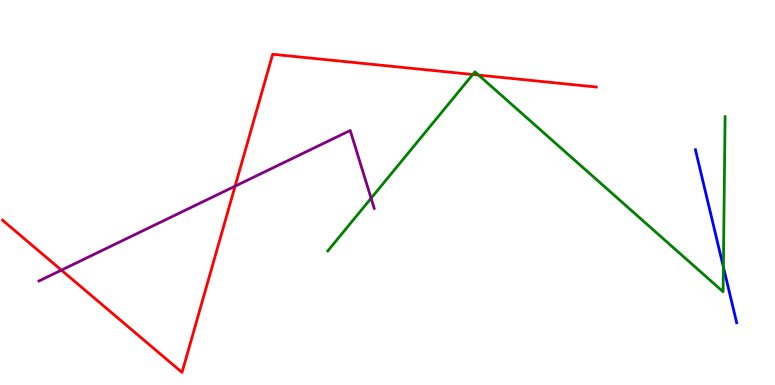[{'lines': ['blue', 'red'], 'intersections': []}, {'lines': ['green', 'red'], 'intersections': [{'x': 6.1, 'y': 8.06}, {'x': 6.18, 'y': 8.05}]}, {'lines': ['purple', 'red'], 'intersections': [{'x': 0.792, 'y': 2.98}, {'x': 3.03, 'y': 5.16}]}, {'lines': ['blue', 'green'], 'intersections': [{'x': 9.33, 'y': 3.07}]}, {'lines': ['blue', 'purple'], 'intersections': []}, {'lines': ['green', 'purple'], 'intersections': [{'x': 4.79, 'y': 4.85}]}]